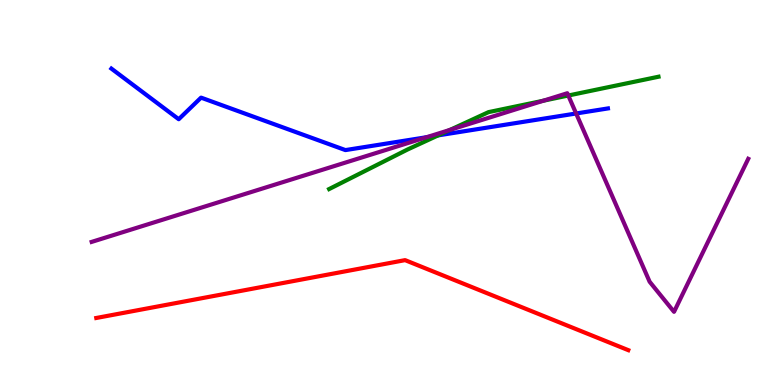[{'lines': ['blue', 'red'], 'intersections': []}, {'lines': ['green', 'red'], 'intersections': []}, {'lines': ['purple', 'red'], 'intersections': []}, {'lines': ['blue', 'green'], 'intersections': [{'x': 5.65, 'y': 6.48}]}, {'lines': ['blue', 'purple'], 'intersections': [{'x': 5.5, 'y': 6.44}, {'x': 7.43, 'y': 7.05}]}, {'lines': ['green', 'purple'], 'intersections': [{'x': 5.81, 'y': 6.63}, {'x': 7.01, 'y': 7.38}, {'x': 7.33, 'y': 7.52}]}]